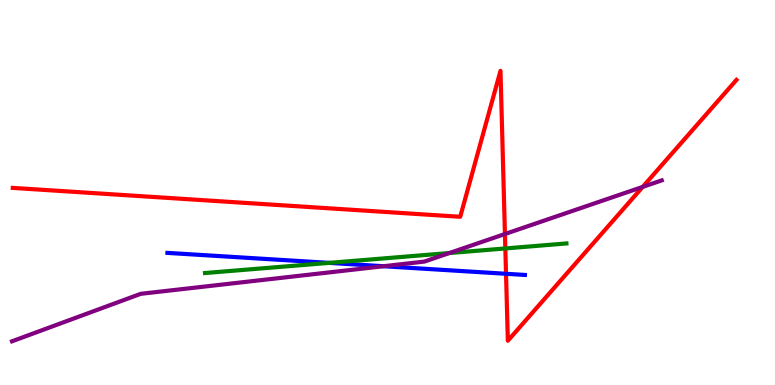[{'lines': ['blue', 'red'], 'intersections': [{'x': 6.53, 'y': 2.89}]}, {'lines': ['green', 'red'], 'intersections': [{'x': 6.52, 'y': 3.55}]}, {'lines': ['purple', 'red'], 'intersections': [{'x': 6.52, 'y': 3.92}, {'x': 8.29, 'y': 5.15}]}, {'lines': ['blue', 'green'], 'intersections': [{'x': 4.25, 'y': 3.17}]}, {'lines': ['blue', 'purple'], 'intersections': [{'x': 4.95, 'y': 3.09}]}, {'lines': ['green', 'purple'], 'intersections': [{'x': 5.8, 'y': 3.43}]}]